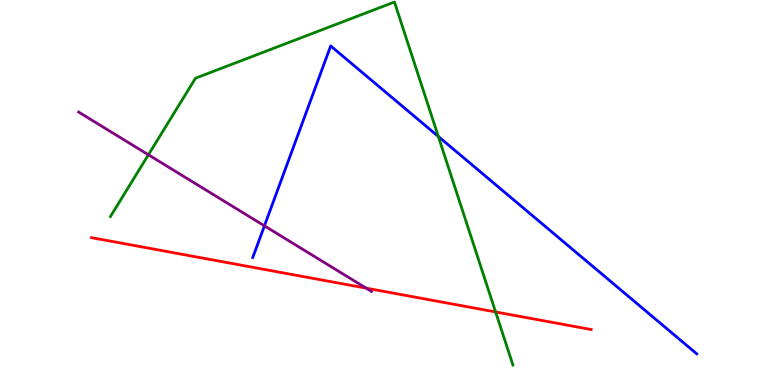[{'lines': ['blue', 'red'], 'intersections': []}, {'lines': ['green', 'red'], 'intersections': [{'x': 6.39, 'y': 1.9}]}, {'lines': ['purple', 'red'], 'intersections': [{'x': 4.72, 'y': 2.52}]}, {'lines': ['blue', 'green'], 'intersections': [{'x': 5.66, 'y': 6.46}]}, {'lines': ['blue', 'purple'], 'intersections': [{'x': 3.41, 'y': 4.13}]}, {'lines': ['green', 'purple'], 'intersections': [{'x': 1.91, 'y': 5.98}]}]